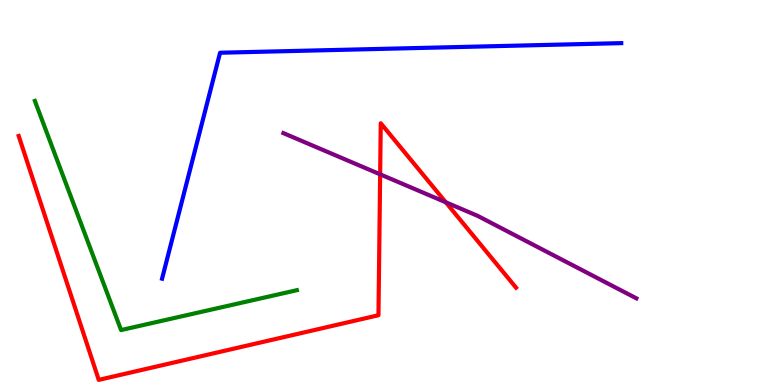[{'lines': ['blue', 'red'], 'intersections': []}, {'lines': ['green', 'red'], 'intersections': []}, {'lines': ['purple', 'red'], 'intersections': [{'x': 4.91, 'y': 5.47}, {'x': 5.75, 'y': 4.75}]}, {'lines': ['blue', 'green'], 'intersections': []}, {'lines': ['blue', 'purple'], 'intersections': []}, {'lines': ['green', 'purple'], 'intersections': []}]